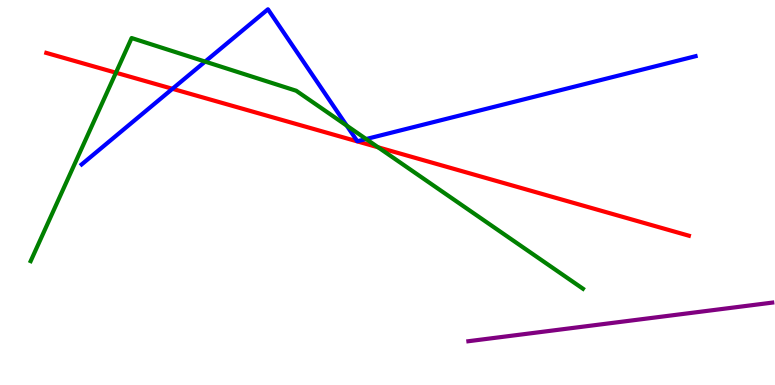[{'lines': ['blue', 'red'], 'intersections': [{'x': 2.23, 'y': 7.69}]}, {'lines': ['green', 'red'], 'intersections': [{'x': 1.5, 'y': 8.11}, {'x': 4.88, 'y': 6.17}]}, {'lines': ['purple', 'red'], 'intersections': []}, {'lines': ['blue', 'green'], 'intersections': [{'x': 2.65, 'y': 8.4}, {'x': 4.47, 'y': 6.74}, {'x': 4.72, 'y': 6.39}]}, {'lines': ['blue', 'purple'], 'intersections': []}, {'lines': ['green', 'purple'], 'intersections': []}]